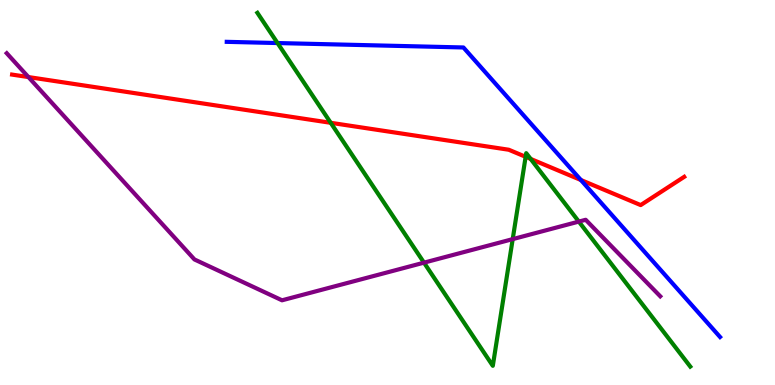[{'lines': ['blue', 'red'], 'intersections': [{'x': 7.5, 'y': 5.32}]}, {'lines': ['green', 'red'], 'intersections': [{'x': 4.27, 'y': 6.81}, {'x': 6.78, 'y': 5.93}, {'x': 6.85, 'y': 5.87}]}, {'lines': ['purple', 'red'], 'intersections': [{'x': 0.367, 'y': 8.0}]}, {'lines': ['blue', 'green'], 'intersections': [{'x': 3.58, 'y': 8.88}]}, {'lines': ['blue', 'purple'], 'intersections': []}, {'lines': ['green', 'purple'], 'intersections': [{'x': 5.47, 'y': 3.18}, {'x': 6.62, 'y': 3.79}, {'x': 7.47, 'y': 4.24}]}]